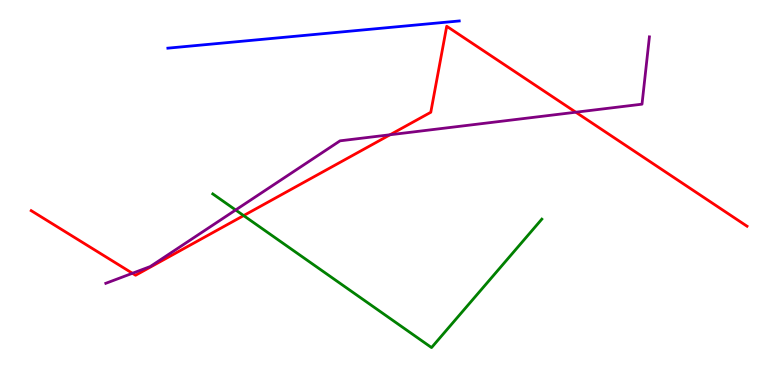[{'lines': ['blue', 'red'], 'intersections': []}, {'lines': ['green', 'red'], 'intersections': [{'x': 3.14, 'y': 4.4}]}, {'lines': ['purple', 'red'], 'intersections': [{'x': 1.71, 'y': 2.9}, {'x': 5.03, 'y': 6.5}, {'x': 7.43, 'y': 7.09}]}, {'lines': ['blue', 'green'], 'intersections': []}, {'lines': ['blue', 'purple'], 'intersections': []}, {'lines': ['green', 'purple'], 'intersections': [{'x': 3.04, 'y': 4.55}]}]